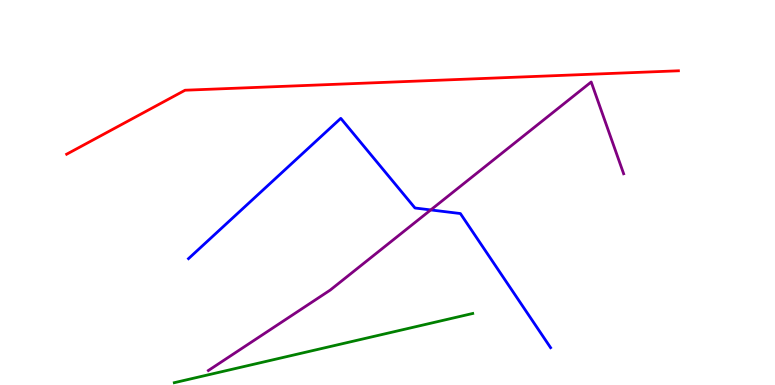[{'lines': ['blue', 'red'], 'intersections': []}, {'lines': ['green', 'red'], 'intersections': []}, {'lines': ['purple', 'red'], 'intersections': []}, {'lines': ['blue', 'green'], 'intersections': []}, {'lines': ['blue', 'purple'], 'intersections': [{'x': 5.56, 'y': 4.55}]}, {'lines': ['green', 'purple'], 'intersections': []}]